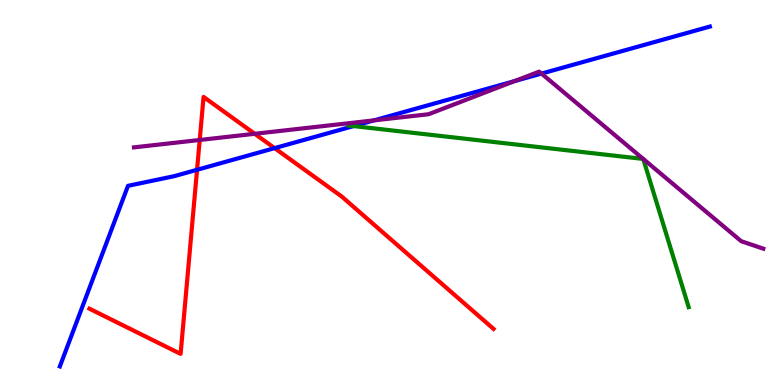[{'lines': ['blue', 'red'], 'intersections': [{'x': 2.54, 'y': 5.59}, {'x': 3.54, 'y': 6.15}]}, {'lines': ['green', 'red'], 'intersections': []}, {'lines': ['purple', 'red'], 'intersections': [{'x': 2.58, 'y': 6.36}, {'x': 3.29, 'y': 6.52}]}, {'lines': ['blue', 'green'], 'intersections': [{'x': 4.56, 'y': 6.73}]}, {'lines': ['blue', 'purple'], 'intersections': [{'x': 4.83, 'y': 6.87}, {'x': 6.64, 'y': 7.89}, {'x': 6.99, 'y': 8.09}]}, {'lines': ['green', 'purple'], 'intersections': [{'x': 8.3, 'y': 5.87}, {'x': 8.3, 'y': 5.87}]}]